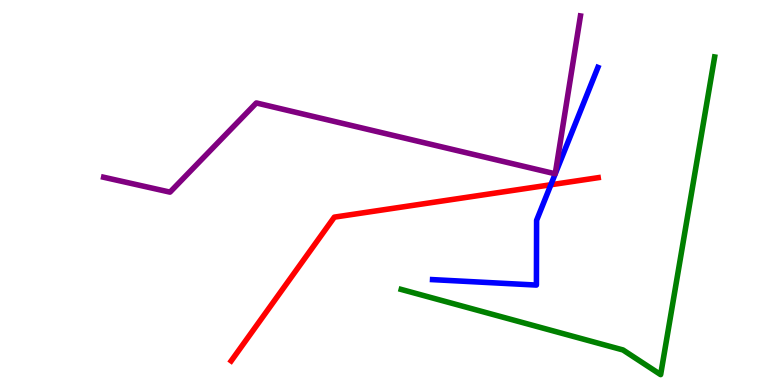[{'lines': ['blue', 'red'], 'intersections': [{'x': 7.11, 'y': 5.2}]}, {'lines': ['green', 'red'], 'intersections': []}, {'lines': ['purple', 'red'], 'intersections': []}, {'lines': ['blue', 'green'], 'intersections': []}, {'lines': ['blue', 'purple'], 'intersections': []}, {'lines': ['green', 'purple'], 'intersections': []}]